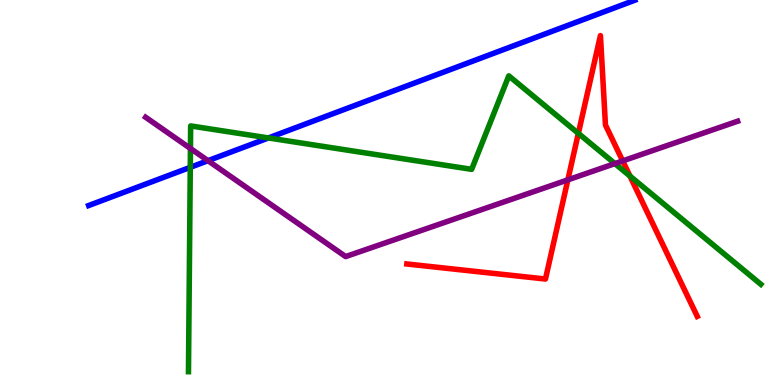[{'lines': ['blue', 'red'], 'intersections': []}, {'lines': ['green', 'red'], 'intersections': [{'x': 7.46, 'y': 6.54}, {'x': 8.13, 'y': 5.43}]}, {'lines': ['purple', 'red'], 'intersections': [{'x': 7.33, 'y': 5.33}, {'x': 8.03, 'y': 5.82}]}, {'lines': ['blue', 'green'], 'intersections': [{'x': 2.46, 'y': 5.65}, {'x': 3.46, 'y': 6.42}]}, {'lines': ['blue', 'purple'], 'intersections': [{'x': 2.68, 'y': 5.83}]}, {'lines': ['green', 'purple'], 'intersections': [{'x': 2.46, 'y': 6.14}, {'x': 7.93, 'y': 5.75}]}]